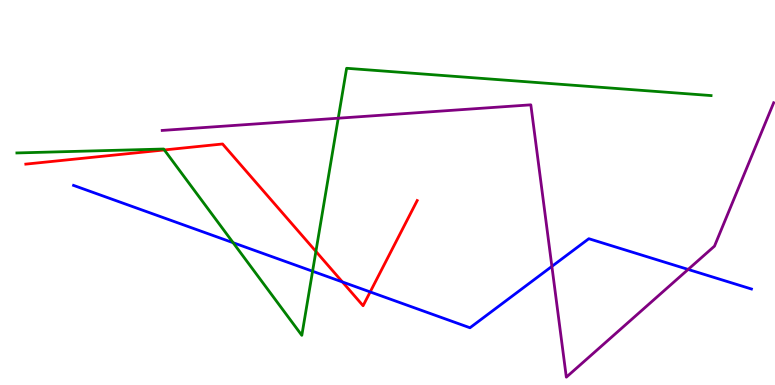[{'lines': ['blue', 'red'], 'intersections': [{'x': 4.42, 'y': 2.68}, {'x': 4.78, 'y': 2.42}]}, {'lines': ['green', 'red'], 'intersections': [{'x': 2.12, 'y': 6.11}, {'x': 4.08, 'y': 3.47}]}, {'lines': ['purple', 'red'], 'intersections': []}, {'lines': ['blue', 'green'], 'intersections': [{'x': 3.01, 'y': 3.7}, {'x': 4.03, 'y': 2.95}]}, {'lines': ['blue', 'purple'], 'intersections': [{'x': 7.12, 'y': 3.08}, {'x': 8.88, 'y': 3.0}]}, {'lines': ['green', 'purple'], 'intersections': [{'x': 4.36, 'y': 6.93}]}]